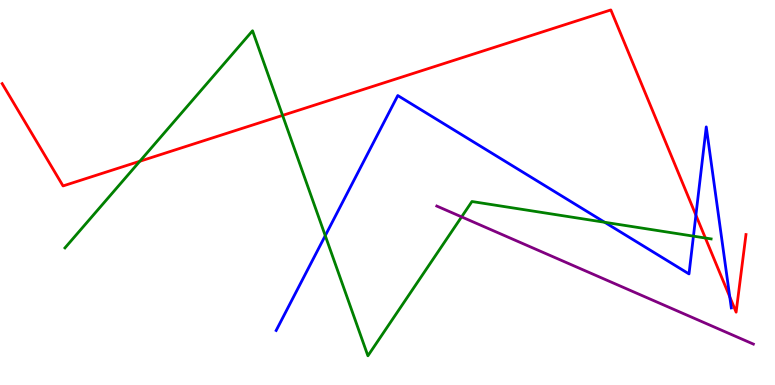[{'lines': ['blue', 'red'], 'intersections': [{'x': 8.98, 'y': 4.41}, {'x': 9.42, 'y': 2.29}]}, {'lines': ['green', 'red'], 'intersections': [{'x': 1.8, 'y': 5.81}, {'x': 3.65, 'y': 7.0}, {'x': 9.1, 'y': 3.82}]}, {'lines': ['purple', 'red'], 'intersections': []}, {'lines': ['blue', 'green'], 'intersections': [{'x': 4.2, 'y': 3.88}, {'x': 7.8, 'y': 4.23}, {'x': 8.95, 'y': 3.87}]}, {'lines': ['blue', 'purple'], 'intersections': []}, {'lines': ['green', 'purple'], 'intersections': [{'x': 5.96, 'y': 4.37}]}]